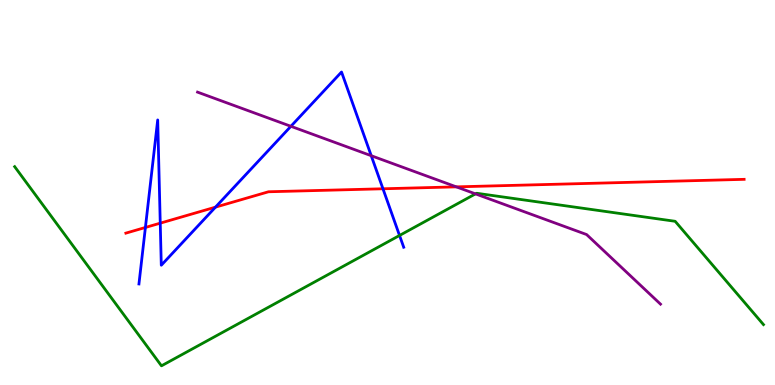[{'lines': ['blue', 'red'], 'intersections': [{'x': 1.88, 'y': 4.09}, {'x': 2.07, 'y': 4.2}, {'x': 2.78, 'y': 4.62}, {'x': 4.94, 'y': 5.1}]}, {'lines': ['green', 'red'], 'intersections': []}, {'lines': ['purple', 'red'], 'intersections': [{'x': 5.89, 'y': 5.15}]}, {'lines': ['blue', 'green'], 'intersections': [{'x': 5.16, 'y': 3.88}]}, {'lines': ['blue', 'purple'], 'intersections': [{'x': 3.75, 'y': 6.72}, {'x': 4.79, 'y': 5.96}]}, {'lines': ['green', 'purple'], 'intersections': [{'x': 6.14, 'y': 4.96}]}]